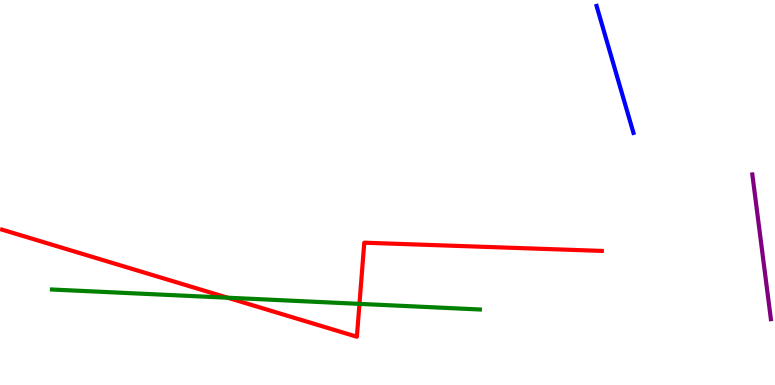[{'lines': ['blue', 'red'], 'intersections': []}, {'lines': ['green', 'red'], 'intersections': [{'x': 2.94, 'y': 2.27}, {'x': 4.64, 'y': 2.11}]}, {'lines': ['purple', 'red'], 'intersections': []}, {'lines': ['blue', 'green'], 'intersections': []}, {'lines': ['blue', 'purple'], 'intersections': []}, {'lines': ['green', 'purple'], 'intersections': []}]